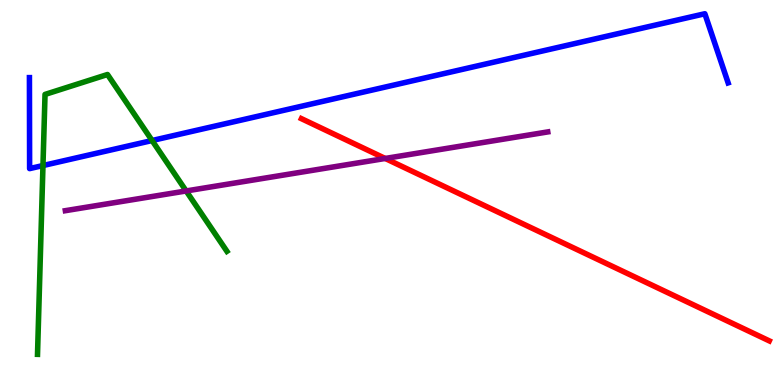[{'lines': ['blue', 'red'], 'intersections': []}, {'lines': ['green', 'red'], 'intersections': []}, {'lines': ['purple', 'red'], 'intersections': [{'x': 4.97, 'y': 5.88}]}, {'lines': ['blue', 'green'], 'intersections': [{'x': 0.554, 'y': 5.7}, {'x': 1.96, 'y': 6.35}]}, {'lines': ['blue', 'purple'], 'intersections': []}, {'lines': ['green', 'purple'], 'intersections': [{'x': 2.4, 'y': 5.04}]}]